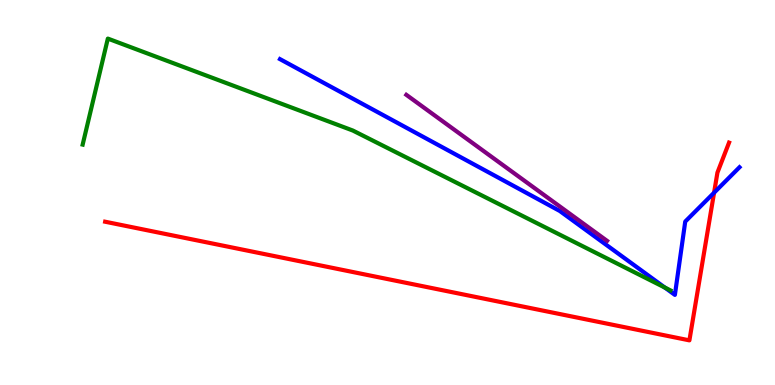[{'lines': ['blue', 'red'], 'intersections': [{'x': 9.21, 'y': 4.99}]}, {'lines': ['green', 'red'], 'intersections': []}, {'lines': ['purple', 'red'], 'intersections': []}, {'lines': ['blue', 'green'], 'intersections': [{'x': 8.58, 'y': 2.53}]}, {'lines': ['blue', 'purple'], 'intersections': []}, {'lines': ['green', 'purple'], 'intersections': []}]